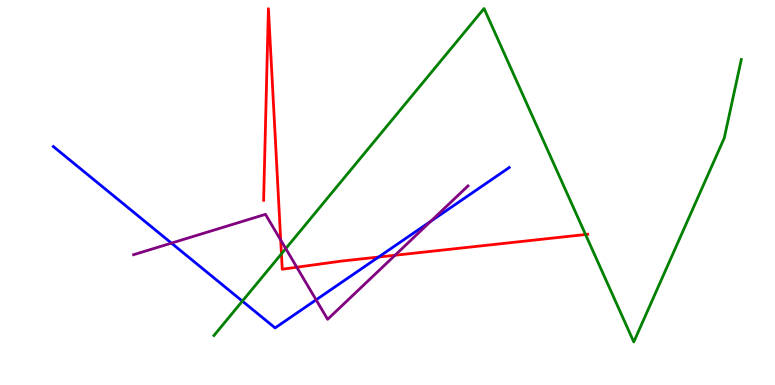[{'lines': ['blue', 'red'], 'intersections': [{'x': 4.88, 'y': 3.32}]}, {'lines': ['green', 'red'], 'intersections': [{'x': 3.63, 'y': 3.41}, {'x': 7.56, 'y': 3.91}]}, {'lines': ['purple', 'red'], 'intersections': [{'x': 3.62, 'y': 3.76}, {'x': 3.83, 'y': 3.06}, {'x': 5.1, 'y': 3.37}]}, {'lines': ['blue', 'green'], 'intersections': [{'x': 3.13, 'y': 2.18}]}, {'lines': ['blue', 'purple'], 'intersections': [{'x': 2.21, 'y': 3.69}, {'x': 4.08, 'y': 2.21}, {'x': 5.56, 'y': 4.25}]}, {'lines': ['green', 'purple'], 'intersections': [{'x': 3.69, 'y': 3.54}]}]